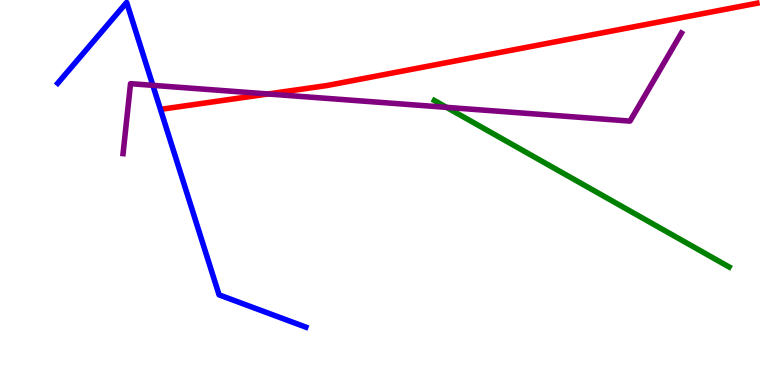[{'lines': ['blue', 'red'], 'intersections': []}, {'lines': ['green', 'red'], 'intersections': []}, {'lines': ['purple', 'red'], 'intersections': [{'x': 3.46, 'y': 7.56}]}, {'lines': ['blue', 'green'], 'intersections': []}, {'lines': ['blue', 'purple'], 'intersections': [{'x': 1.97, 'y': 7.78}]}, {'lines': ['green', 'purple'], 'intersections': [{'x': 5.76, 'y': 7.21}]}]